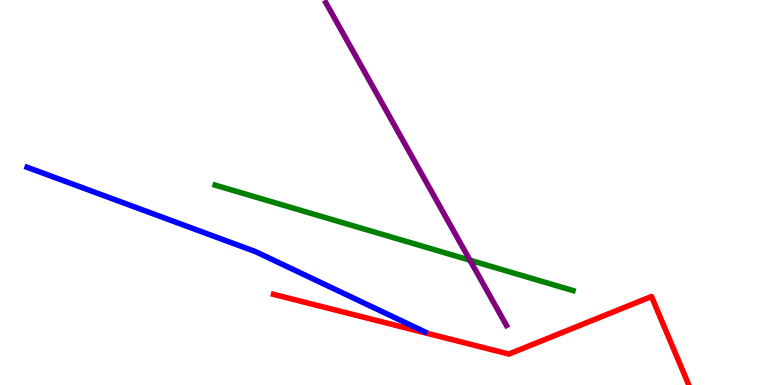[{'lines': ['blue', 'red'], 'intersections': []}, {'lines': ['green', 'red'], 'intersections': []}, {'lines': ['purple', 'red'], 'intersections': []}, {'lines': ['blue', 'green'], 'intersections': []}, {'lines': ['blue', 'purple'], 'intersections': []}, {'lines': ['green', 'purple'], 'intersections': [{'x': 6.06, 'y': 3.24}]}]